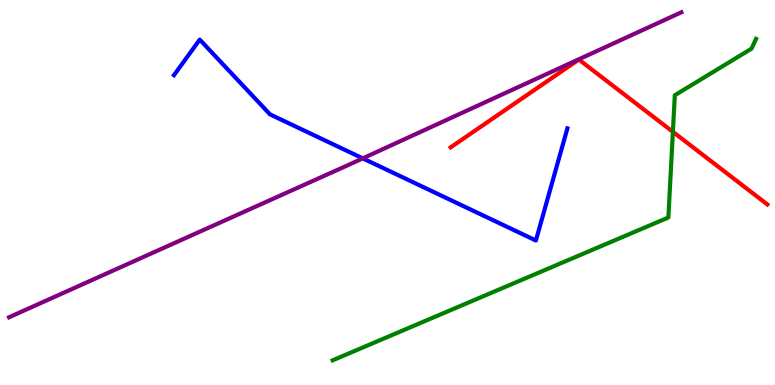[{'lines': ['blue', 'red'], 'intersections': []}, {'lines': ['green', 'red'], 'intersections': [{'x': 8.68, 'y': 6.58}]}, {'lines': ['purple', 'red'], 'intersections': []}, {'lines': ['blue', 'green'], 'intersections': []}, {'lines': ['blue', 'purple'], 'intersections': [{'x': 4.68, 'y': 5.89}]}, {'lines': ['green', 'purple'], 'intersections': []}]